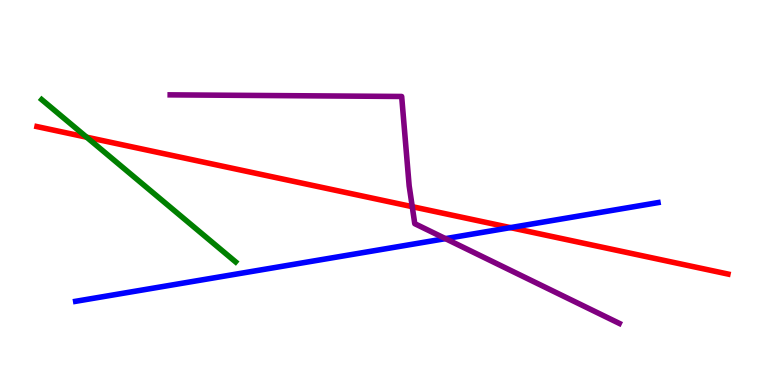[{'lines': ['blue', 'red'], 'intersections': [{'x': 6.59, 'y': 4.09}]}, {'lines': ['green', 'red'], 'intersections': [{'x': 1.12, 'y': 6.44}]}, {'lines': ['purple', 'red'], 'intersections': [{'x': 5.32, 'y': 4.63}]}, {'lines': ['blue', 'green'], 'intersections': []}, {'lines': ['blue', 'purple'], 'intersections': [{'x': 5.75, 'y': 3.8}]}, {'lines': ['green', 'purple'], 'intersections': []}]